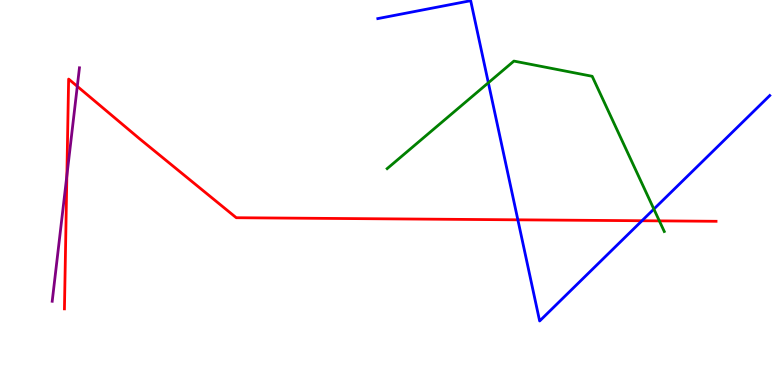[{'lines': ['blue', 'red'], 'intersections': [{'x': 6.68, 'y': 4.29}, {'x': 8.28, 'y': 4.27}]}, {'lines': ['green', 'red'], 'intersections': [{'x': 8.51, 'y': 4.26}]}, {'lines': ['purple', 'red'], 'intersections': [{'x': 0.863, 'y': 5.44}, {'x': 0.997, 'y': 7.76}]}, {'lines': ['blue', 'green'], 'intersections': [{'x': 6.3, 'y': 7.85}, {'x': 8.44, 'y': 4.57}]}, {'lines': ['blue', 'purple'], 'intersections': []}, {'lines': ['green', 'purple'], 'intersections': []}]